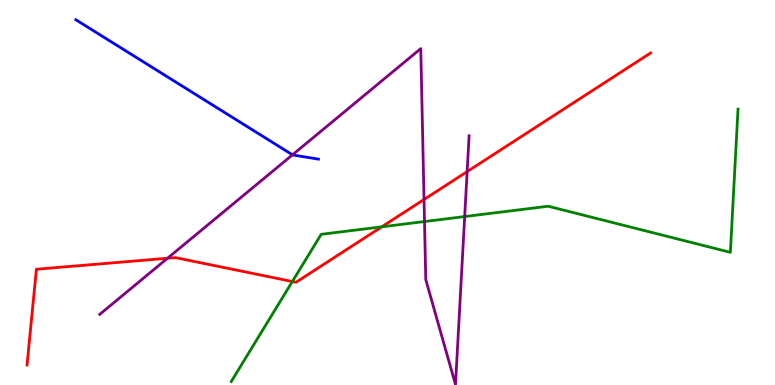[{'lines': ['blue', 'red'], 'intersections': []}, {'lines': ['green', 'red'], 'intersections': [{'x': 3.77, 'y': 2.69}, {'x': 4.93, 'y': 4.11}]}, {'lines': ['purple', 'red'], 'intersections': [{'x': 2.16, 'y': 3.29}, {'x': 5.47, 'y': 4.82}, {'x': 6.03, 'y': 5.54}]}, {'lines': ['blue', 'green'], 'intersections': []}, {'lines': ['blue', 'purple'], 'intersections': [{'x': 3.77, 'y': 5.98}]}, {'lines': ['green', 'purple'], 'intersections': [{'x': 5.48, 'y': 4.25}, {'x': 6.0, 'y': 4.37}]}]